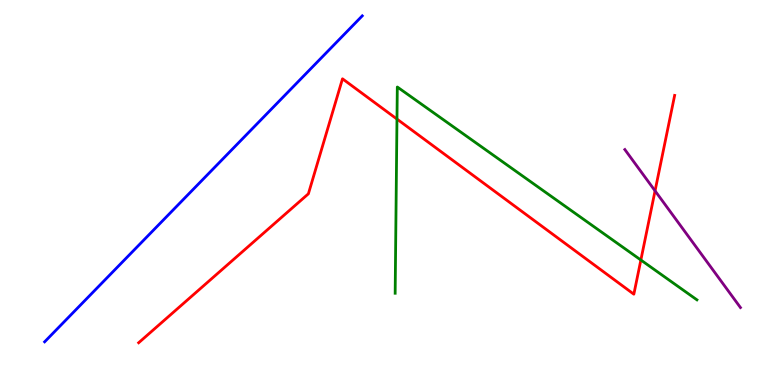[{'lines': ['blue', 'red'], 'intersections': []}, {'lines': ['green', 'red'], 'intersections': [{'x': 5.12, 'y': 6.91}, {'x': 8.27, 'y': 3.25}]}, {'lines': ['purple', 'red'], 'intersections': [{'x': 8.45, 'y': 5.04}]}, {'lines': ['blue', 'green'], 'intersections': []}, {'lines': ['blue', 'purple'], 'intersections': []}, {'lines': ['green', 'purple'], 'intersections': []}]